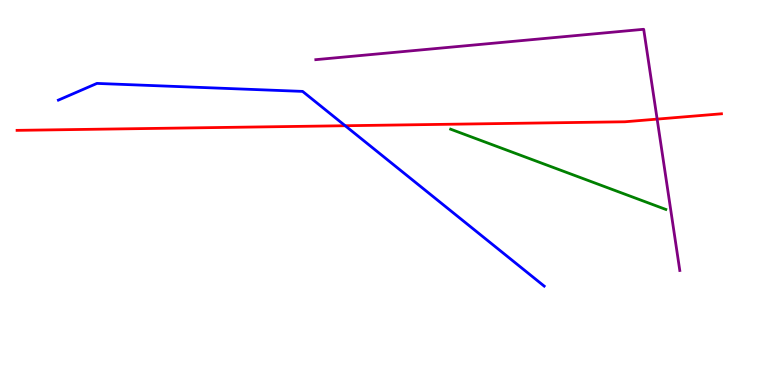[{'lines': ['blue', 'red'], 'intersections': [{'x': 4.45, 'y': 6.73}]}, {'lines': ['green', 'red'], 'intersections': []}, {'lines': ['purple', 'red'], 'intersections': [{'x': 8.48, 'y': 6.91}]}, {'lines': ['blue', 'green'], 'intersections': []}, {'lines': ['blue', 'purple'], 'intersections': []}, {'lines': ['green', 'purple'], 'intersections': []}]